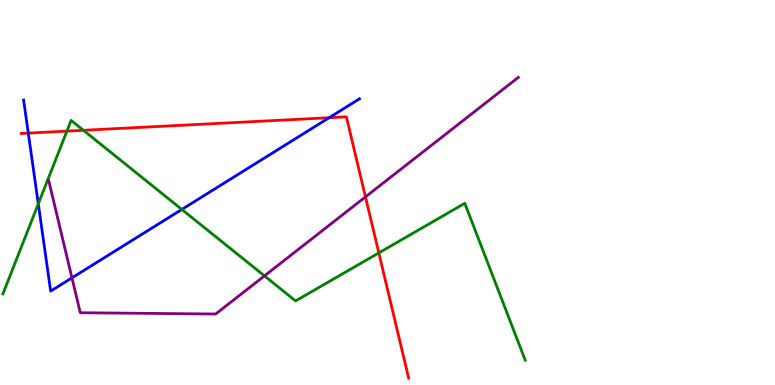[{'lines': ['blue', 'red'], 'intersections': [{'x': 0.365, 'y': 6.54}, {'x': 4.25, 'y': 6.94}]}, {'lines': ['green', 'red'], 'intersections': [{'x': 0.863, 'y': 6.59}, {'x': 1.08, 'y': 6.62}, {'x': 4.89, 'y': 3.43}]}, {'lines': ['purple', 'red'], 'intersections': [{'x': 4.72, 'y': 4.89}]}, {'lines': ['blue', 'green'], 'intersections': [{'x': 0.494, 'y': 4.71}, {'x': 2.35, 'y': 4.56}]}, {'lines': ['blue', 'purple'], 'intersections': [{'x': 0.928, 'y': 2.78}]}, {'lines': ['green', 'purple'], 'intersections': [{'x': 3.41, 'y': 2.83}]}]